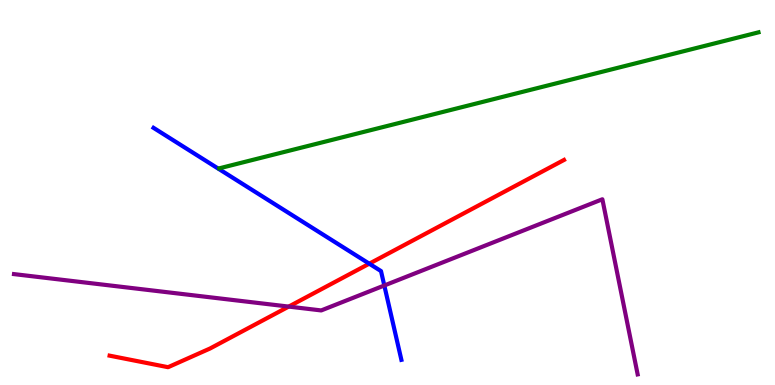[{'lines': ['blue', 'red'], 'intersections': [{'x': 4.76, 'y': 3.15}]}, {'lines': ['green', 'red'], 'intersections': []}, {'lines': ['purple', 'red'], 'intersections': [{'x': 3.73, 'y': 2.04}]}, {'lines': ['blue', 'green'], 'intersections': []}, {'lines': ['blue', 'purple'], 'intersections': [{'x': 4.96, 'y': 2.58}]}, {'lines': ['green', 'purple'], 'intersections': []}]